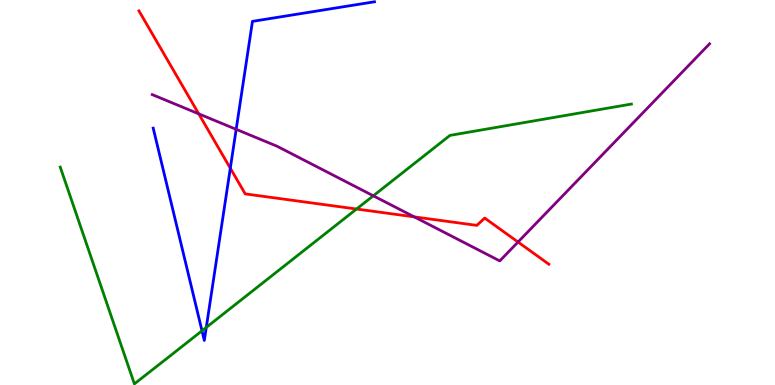[{'lines': ['blue', 'red'], 'intersections': [{'x': 2.97, 'y': 5.63}]}, {'lines': ['green', 'red'], 'intersections': [{'x': 4.6, 'y': 4.57}]}, {'lines': ['purple', 'red'], 'intersections': [{'x': 2.56, 'y': 7.04}, {'x': 5.34, 'y': 4.37}, {'x': 6.68, 'y': 3.71}]}, {'lines': ['blue', 'green'], 'intersections': [{'x': 2.61, 'y': 1.41}, {'x': 2.66, 'y': 1.5}]}, {'lines': ['blue', 'purple'], 'intersections': [{'x': 3.05, 'y': 6.64}]}, {'lines': ['green', 'purple'], 'intersections': [{'x': 4.82, 'y': 4.91}]}]